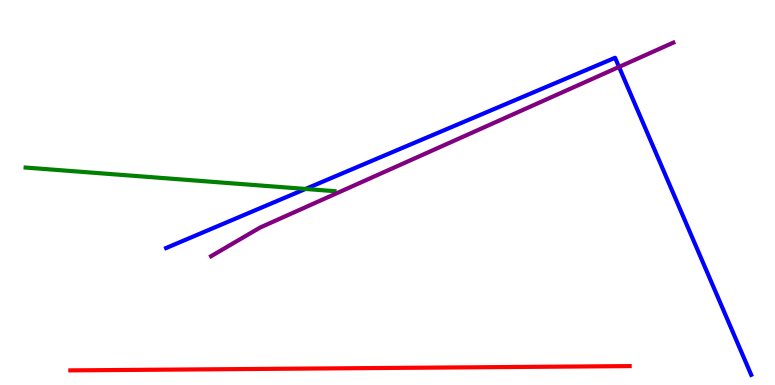[{'lines': ['blue', 'red'], 'intersections': []}, {'lines': ['green', 'red'], 'intersections': []}, {'lines': ['purple', 'red'], 'intersections': []}, {'lines': ['blue', 'green'], 'intersections': [{'x': 3.94, 'y': 5.09}]}, {'lines': ['blue', 'purple'], 'intersections': [{'x': 7.99, 'y': 8.26}]}, {'lines': ['green', 'purple'], 'intersections': []}]